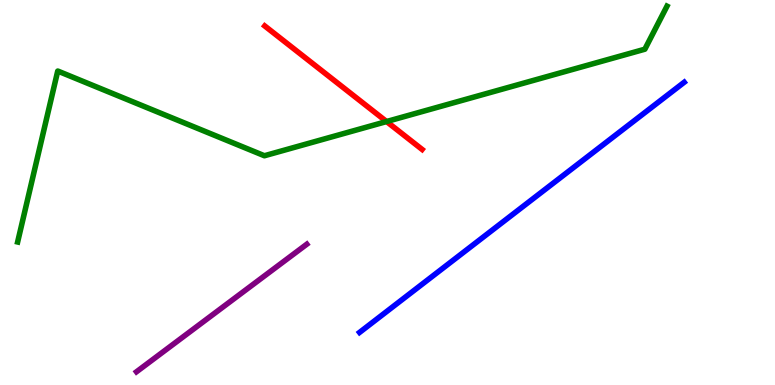[{'lines': ['blue', 'red'], 'intersections': []}, {'lines': ['green', 'red'], 'intersections': [{'x': 4.99, 'y': 6.84}]}, {'lines': ['purple', 'red'], 'intersections': []}, {'lines': ['blue', 'green'], 'intersections': []}, {'lines': ['blue', 'purple'], 'intersections': []}, {'lines': ['green', 'purple'], 'intersections': []}]